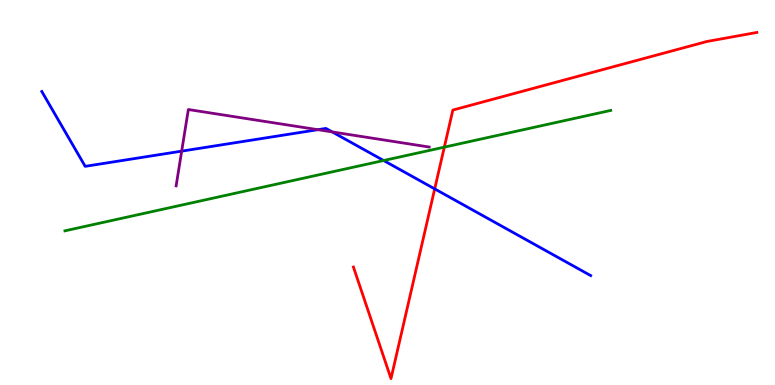[{'lines': ['blue', 'red'], 'intersections': [{'x': 5.61, 'y': 5.09}]}, {'lines': ['green', 'red'], 'intersections': [{'x': 5.73, 'y': 6.18}]}, {'lines': ['purple', 'red'], 'intersections': []}, {'lines': ['blue', 'green'], 'intersections': [{'x': 4.95, 'y': 5.83}]}, {'lines': ['blue', 'purple'], 'intersections': [{'x': 2.34, 'y': 6.07}, {'x': 4.1, 'y': 6.63}, {'x': 4.29, 'y': 6.57}]}, {'lines': ['green', 'purple'], 'intersections': []}]